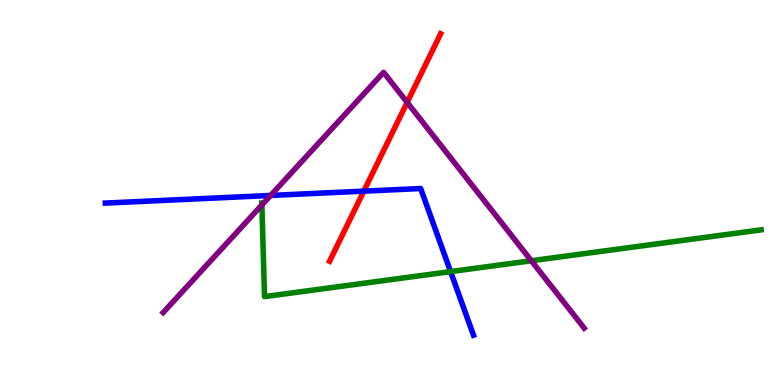[{'lines': ['blue', 'red'], 'intersections': [{'x': 4.69, 'y': 5.04}]}, {'lines': ['green', 'red'], 'intersections': []}, {'lines': ['purple', 'red'], 'intersections': [{'x': 5.25, 'y': 7.34}]}, {'lines': ['blue', 'green'], 'intersections': [{'x': 5.81, 'y': 2.95}]}, {'lines': ['blue', 'purple'], 'intersections': [{'x': 3.49, 'y': 4.92}]}, {'lines': ['green', 'purple'], 'intersections': [{'x': 3.38, 'y': 4.68}, {'x': 6.86, 'y': 3.23}]}]